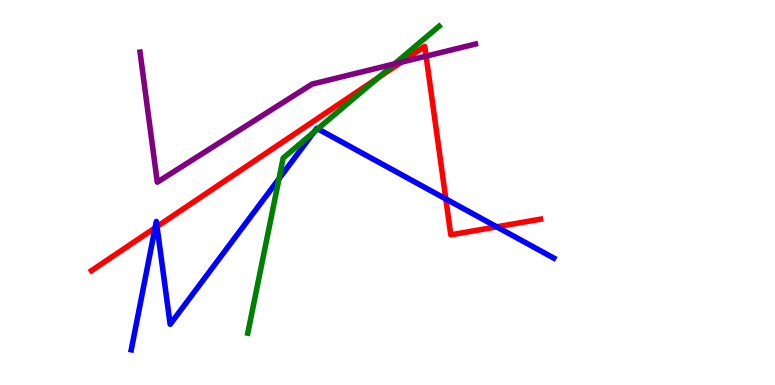[{'lines': ['blue', 'red'], 'intersections': [{'x': 2.0, 'y': 4.08}, {'x': 2.03, 'y': 4.12}, {'x': 5.75, 'y': 4.83}, {'x': 6.41, 'y': 4.11}]}, {'lines': ['green', 'red'], 'intersections': [{'x': 4.88, 'y': 7.98}]}, {'lines': ['purple', 'red'], 'intersections': [{'x': 5.18, 'y': 8.38}, {'x': 5.5, 'y': 8.54}]}, {'lines': ['blue', 'green'], 'intersections': [{'x': 3.6, 'y': 5.36}, {'x': 4.05, 'y': 6.57}, {'x': 4.1, 'y': 6.65}]}, {'lines': ['blue', 'purple'], 'intersections': []}, {'lines': ['green', 'purple'], 'intersections': [{'x': 5.09, 'y': 8.34}]}]